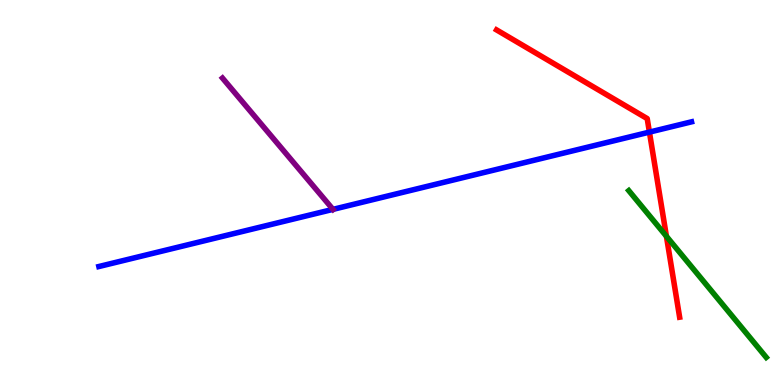[{'lines': ['blue', 'red'], 'intersections': [{'x': 8.38, 'y': 6.57}]}, {'lines': ['green', 'red'], 'intersections': [{'x': 8.6, 'y': 3.86}]}, {'lines': ['purple', 'red'], 'intersections': []}, {'lines': ['blue', 'green'], 'intersections': []}, {'lines': ['blue', 'purple'], 'intersections': [{'x': 4.3, 'y': 4.56}]}, {'lines': ['green', 'purple'], 'intersections': []}]